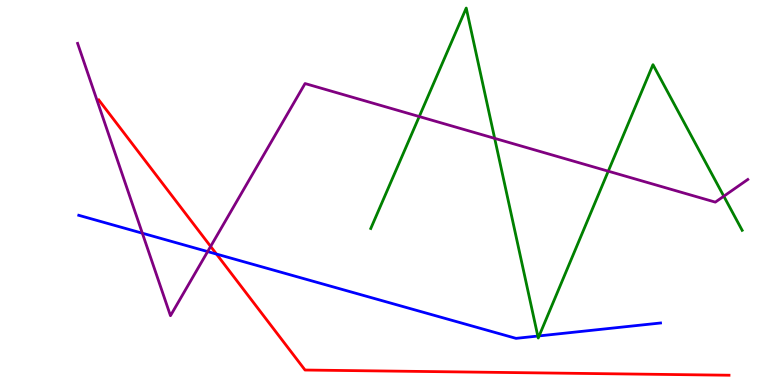[{'lines': ['blue', 'red'], 'intersections': [{'x': 2.79, 'y': 3.4}]}, {'lines': ['green', 'red'], 'intersections': []}, {'lines': ['purple', 'red'], 'intersections': [{'x': 2.72, 'y': 3.6}]}, {'lines': ['blue', 'green'], 'intersections': [{'x': 6.94, 'y': 1.27}, {'x': 6.96, 'y': 1.28}]}, {'lines': ['blue', 'purple'], 'intersections': [{'x': 1.84, 'y': 3.94}, {'x': 2.68, 'y': 3.47}]}, {'lines': ['green', 'purple'], 'intersections': [{'x': 5.41, 'y': 6.97}, {'x': 6.38, 'y': 6.41}, {'x': 7.85, 'y': 5.55}, {'x': 9.34, 'y': 4.9}]}]